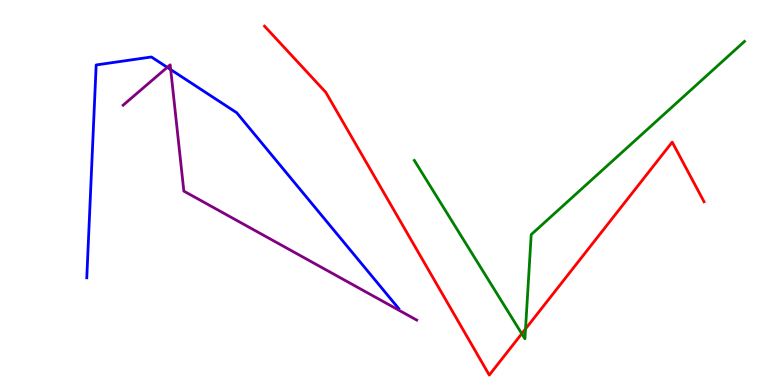[{'lines': ['blue', 'red'], 'intersections': []}, {'lines': ['green', 'red'], 'intersections': [{'x': 6.73, 'y': 1.33}, {'x': 6.78, 'y': 1.46}]}, {'lines': ['purple', 'red'], 'intersections': []}, {'lines': ['blue', 'green'], 'intersections': []}, {'lines': ['blue', 'purple'], 'intersections': [{'x': 2.16, 'y': 8.25}, {'x': 2.2, 'y': 8.19}]}, {'lines': ['green', 'purple'], 'intersections': []}]